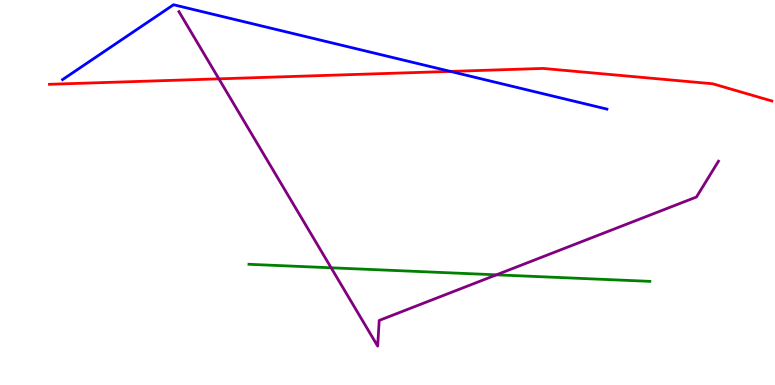[{'lines': ['blue', 'red'], 'intersections': [{'x': 5.81, 'y': 8.15}]}, {'lines': ['green', 'red'], 'intersections': []}, {'lines': ['purple', 'red'], 'intersections': [{'x': 2.82, 'y': 7.95}]}, {'lines': ['blue', 'green'], 'intersections': []}, {'lines': ['blue', 'purple'], 'intersections': []}, {'lines': ['green', 'purple'], 'intersections': [{'x': 4.27, 'y': 3.04}, {'x': 6.41, 'y': 2.86}]}]